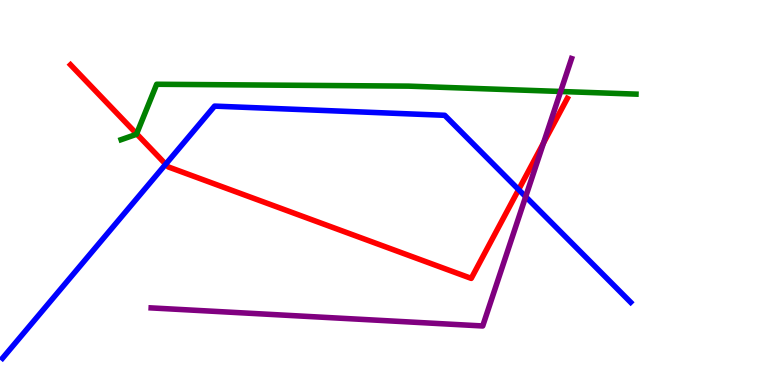[{'lines': ['blue', 'red'], 'intersections': [{'x': 2.14, 'y': 5.73}, {'x': 6.69, 'y': 5.08}]}, {'lines': ['green', 'red'], 'intersections': [{'x': 1.76, 'y': 6.52}]}, {'lines': ['purple', 'red'], 'intersections': [{'x': 7.01, 'y': 6.29}]}, {'lines': ['blue', 'green'], 'intersections': []}, {'lines': ['blue', 'purple'], 'intersections': [{'x': 6.78, 'y': 4.89}]}, {'lines': ['green', 'purple'], 'intersections': [{'x': 7.23, 'y': 7.62}]}]